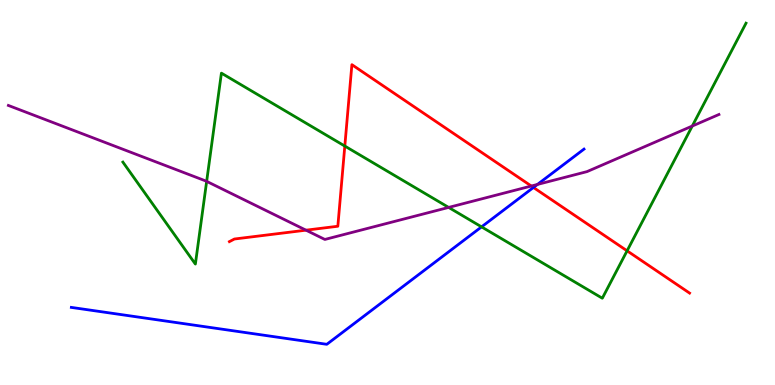[{'lines': ['blue', 'red'], 'intersections': [{'x': 6.88, 'y': 5.13}]}, {'lines': ['green', 'red'], 'intersections': [{'x': 4.45, 'y': 6.21}, {'x': 8.09, 'y': 3.49}]}, {'lines': ['purple', 'red'], 'intersections': [{'x': 3.95, 'y': 4.02}, {'x': 6.86, 'y': 5.17}]}, {'lines': ['blue', 'green'], 'intersections': [{'x': 6.21, 'y': 4.11}]}, {'lines': ['blue', 'purple'], 'intersections': [{'x': 6.93, 'y': 5.21}]}, {'lines': ['green', 'purple'], 'intersections': [{'x': 2.67, 'y': 5.29}, {'x': 5.79, 'y': 4.61}, {'x': 8.93, 'y': 6.73}]}]